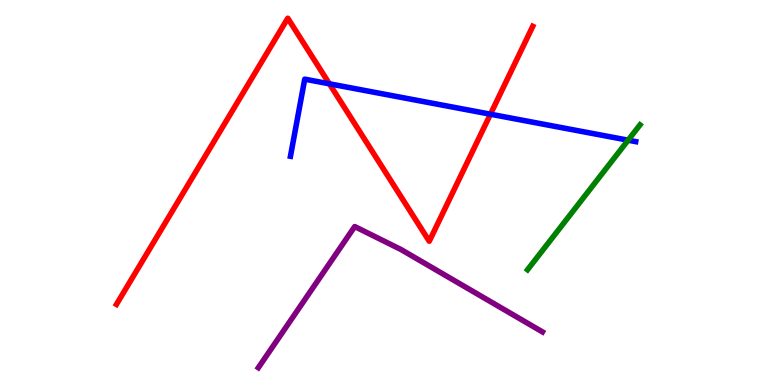[{'lines': ['blue', 'red'], 'intersections': [{'x': 4.25, 'y': 7.82}, {'x': 6.33, 'y': 7.03}]}, {'lines': ['green', 'red'], 'intersections': []}, {'lines': ['purple', 'red'], 'intersections': []}, {'lines': ['blue', 'green'], 'intersections': [{'x': 8.1, 'y': 6.36}]}, {'lines': ['blue', 'purple'], 'intersections': []}, {'lines': ['green', 'purple'], 'intersections': []}]